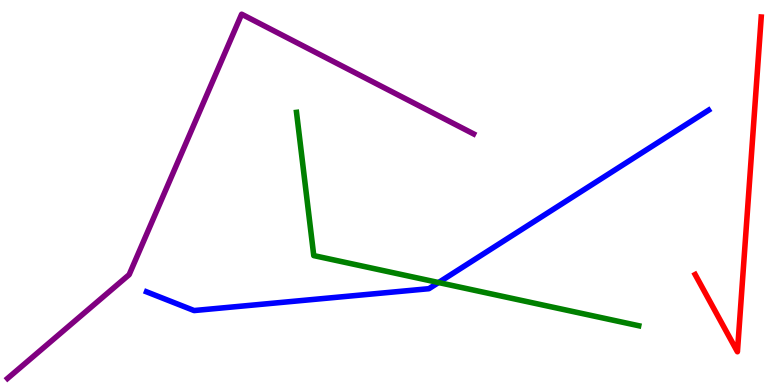[{'lines': ['blue', 'red'], 'intersections': []}, {'lines': ['green', 'red'], 'intersections': []}, {'lines': ['purple', 'red'], 'intersections': []}, {'lines': ['blue', 'green'], 'intersections': [{'x': 5.66, 'y': 2.66}]}, {'lines': ['blue', 'purple'], 'intersections': []}, {'lines': ['green', 'purple'], 'intersections': []}]